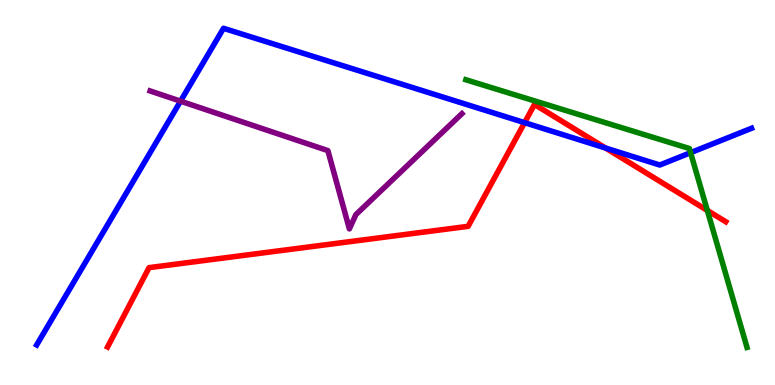[{'lines': ['blue', 'red'], 'intersections': [{'x': 6.77, 'y': 6.81}, {'x': 7.81, 'y': 6.15}]}, {'lines': ['green', 'red'], 'intersections': [{'x': 9.13, 'y': 4.53}]}, {'lines': ['purple', 'red'], 'intersections': []}, {'lines': ['blue', 'green'], 'intersections': [{'x': 8.91, 'y': 6.03}]}, {'lines': ['blue', 'purple'], 'intersections': [{'x': 2.33, 'y': 7.37}]}, {'lines': ['green', 'purple'], 'intersections': []}]